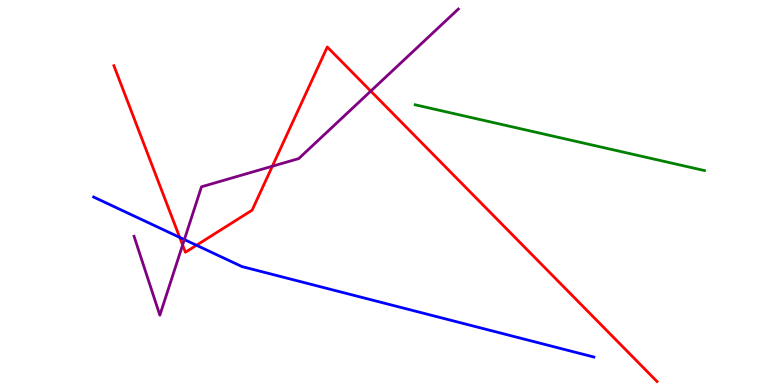[{'lines': ['blue', 'red'], 'intersections': [{'x': 2.32, 'y': 3.83}, {'x': 2.54, 'y': 3.63}]}, {'lines': ['green', 'red'], 'intersections': []}, {'lines': ['purple', 'red'], 'intersections': [{'x': 2.36, 'y': 3.64}, {'x': 3.51, 'y': 5.68}, {'x': 4.78, 'y': 7.63}]}, {'lines': ['blue', 'green'], 'intersections': []}, {'lines': ['blue', 'purple'], 'intersections': [{'x': 2.38, 'y': 3.78}]}, {'lines': ['green', 'purple'], 'intersections': []}]